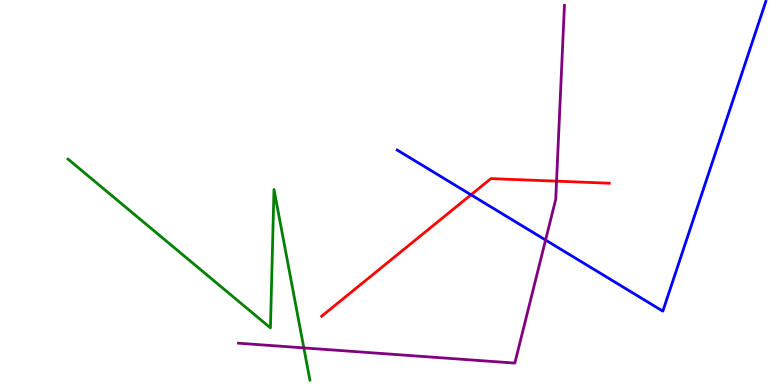[{'lines': ['blue', 'red'], 'intersections': [{'x': 6.08, 'y': 4.94}]}, {'lines': ['green', 'red'], 'intersections': []}, {'lines': ['purple', 'red'], 'intersections': [{'x': 7.18, 'y': 5.29}]}, {'lines': ['blue', 'green'], 'intersections': []}, {'lines': ['blue', 'purple'], 'intersections': [{'x': 7.04, 'y': 3.77}]}, {'lines': ['green', 'purple'], 'intersections': [{'x': 3.92, 'y': 0.964}]}]